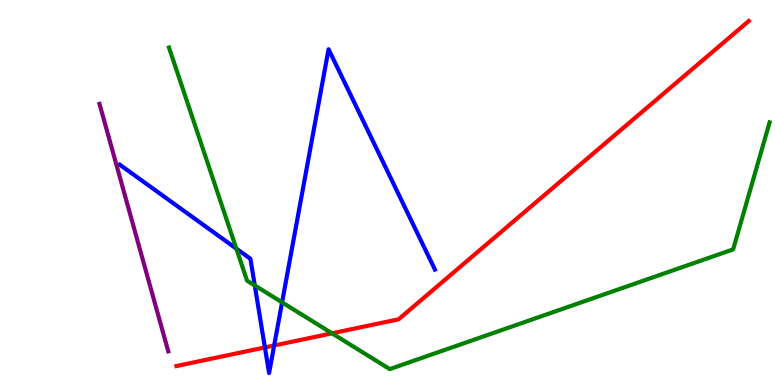[{'lines': ['blue', 'red'], 'intersections': [{'x': 3.42, 'y': 0.976}, {'x': 3.54, 'y': 1.03}]}, {'lines': ['green', 'red'], 'intersections': [{'x': 4.28, 'y': 1.34}]}, {'lines': ['purple', 'red'], 'intersections': []}, {'lines': ['blue', 'green'], 'intersections': [{'x': 3.05, 'y': 3.54}, {'x': 3.29, 'y': 2.59}, {'x': 3.64, 'y': 2.15}]}, {'lines': ['blue', 'purple'], 'intersections': []}, {'lines': ['green', 'purple'], 'intersections': []}]